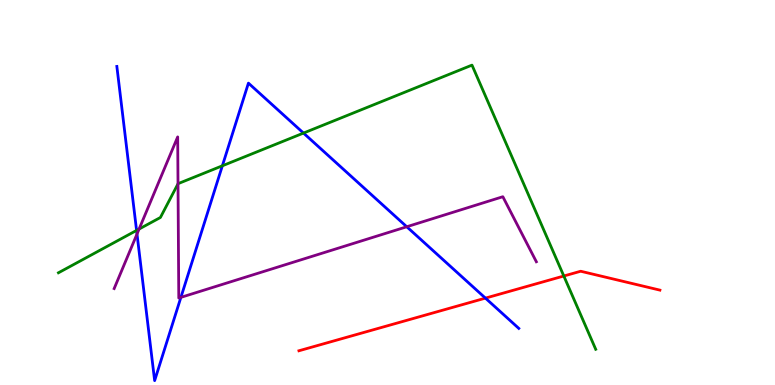[{'lines': ['blue', 'red'], 'intersections': [{'x': 6.26, 'y': 2.26}]}, {'lines': ['green', 'red'], 'intersections': [{'x': 7.27, 'y': 2.83}]}, {'lines': ['purple', 'red'], 'intersections': []}, {'lines': ['blue', 'green'], 'intersections': [{'x': 1.76, 'y': 4.02}, {'x': 2.87, 'y': 5.69}, {'x': 3.92, 'y': 6.54}]}, {'lines': ['blue', 'purple'], 'intersections': [{'x': 1.77, 'y': 3.92}, {'x': 2.33, 'y': 2.28}, {'x': 5.25, 'y': 4.11}]}, {'lines': ['green', 'purple'], 'intersections': [{'x': 1.79, 'y': 4.05}, {'x': 2.3, 'y': 5.23}]}]